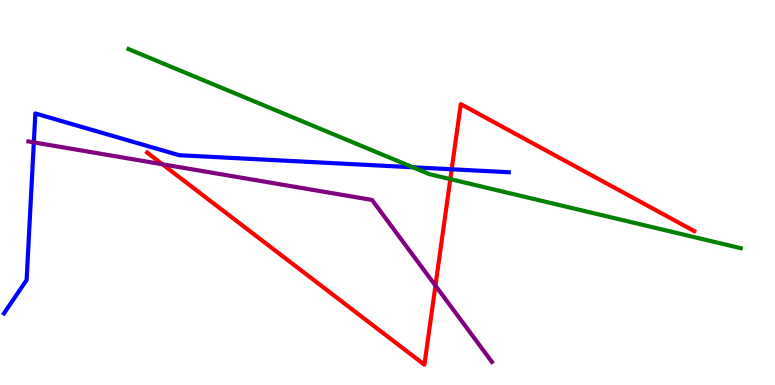[{'lines': ['blue', 'red'], 'intersections': [{'x': 5.83, 'y': 5.6}]}, {'lines': ['green', 'red'], 'intersections': [{'x': 5.81, 'y': 5.35}]}, {'lines': ['purple', 'red'], 'intersections': [{'x': 2.1, 'y': 5.73}, {'x': 5.62, 'y': 2.58}]}, {'lines': ['blue', 'green'], 'intersections': [{'x': 5.33, 'y': 5.66}]}, {'lines': ['blue', 'purple'], 'intersections': [{'x': 0.437, 'y': 6.3}]}, {'lines': ['green', 'purple'], 'intersections': []}]